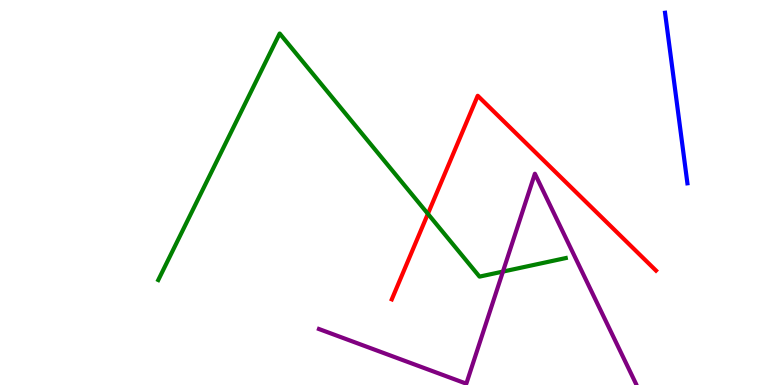[{'lines': ['blue', 'red'], 'intersections': []}, {'lines': ['green', 'red'], 'intersections': [{'x': 5.52, 'y': 4.45}]}, {'lines': ['purple', 'red'], 'intersections': []}, {'lines': ['blue', 'green'], 'intersections': []}, {'lines': ['blue', 'purple'], 'intersections': []}, {'lines': ['green', 'purple'], 'intersections': [{'x': 6.49, 'y': 2.95}]}]